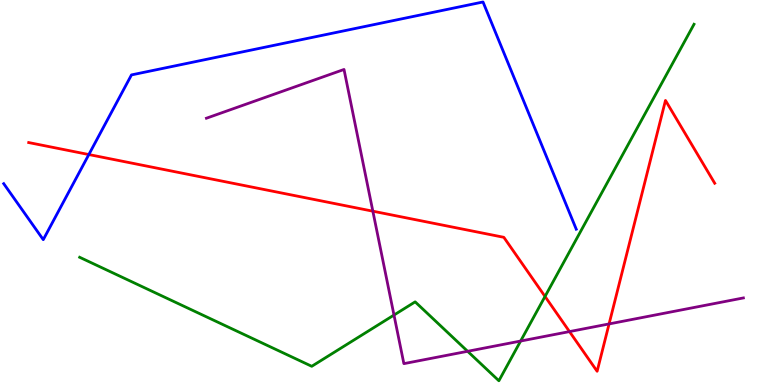[{'lines': ['blue', 'red'], 'intersections': [{'x': 1.15, 'y': 5.99}]}, {'lines': ['green', 'red'], 'intersections': [{'x': 7.03, 'y': 2.3}]}, {'lines': ['purple', 'red'], 'intersections': [{'x': 4.81, 'y': 4.51}, {'x': 7.35, 'y': 1.39}, {'x': 7.86, 'y': 1.59}]}, {'lines': ['blue', 'green'], 'intersections': []}, {'lines': ['blue', 'purple'], 'intersections': []}, {'lines': ['green', 'purple'], 'intersections': [{'x': 5.08, 'y': 1.82}, {'x': 6.03, 'y': 0.875}, {'x': 6.72, 'y': 1.14}]}]